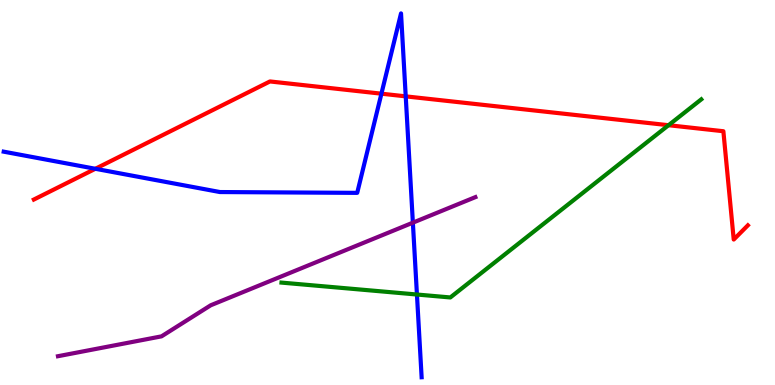[{'lines': ['blue', 'red'], 'intersections': [{'x': 1.23, 'y': 5.62}, {'x': 4.92, 'y': 7.57}, {'x': 5.24, 'y': 7.5}]}, {'lines': ['green', 'red'], 'intersections': [{'x': 8.63, 'y': 6.75}]}, {'lines': ['purple', 'red'], 'intersections': []}, {'lines': ['blue', 'green'], 'intersections': [{'x': 5.38, 'y': 2.35}]}, {'lines': ['blue', 'purple'], 'intersections': [{'x': 5.33, 'y': 4.22}]}, {'lines': ['green', 'purple'], 'intersections': []}]